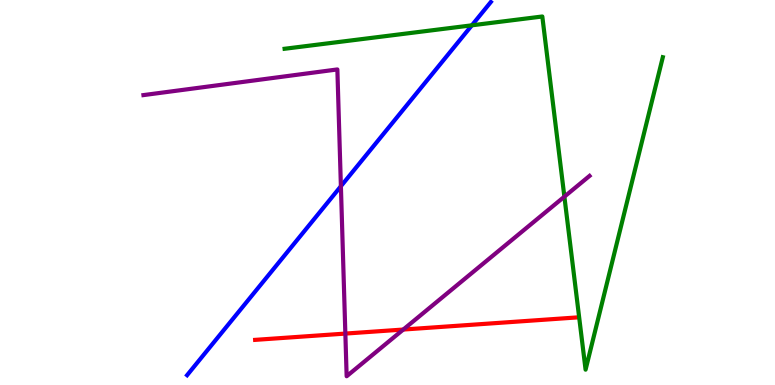[{'lines': ['blue', 'red'], 'intersections': []}, {'lines': ['green', 'red'], 'intersections': []}, {'lines': ['purple', 'red'], 'intersections': [{'x': 4.46, 'y': 1.34}, {'x': 5.2, 'y': 1.44}]}, {'lines': ['blue', 'green'], 'intersections': [{'x': 6.09, 'y': 9.34}]}, {'lines': ['blue', 'purple'], 'intersections': [{'x': 4.4, 'y': 5.16}]}, {'lines': ['green', 'purple'], 'intersections': [{'x': 7.28, 'y': 4.89}]}]